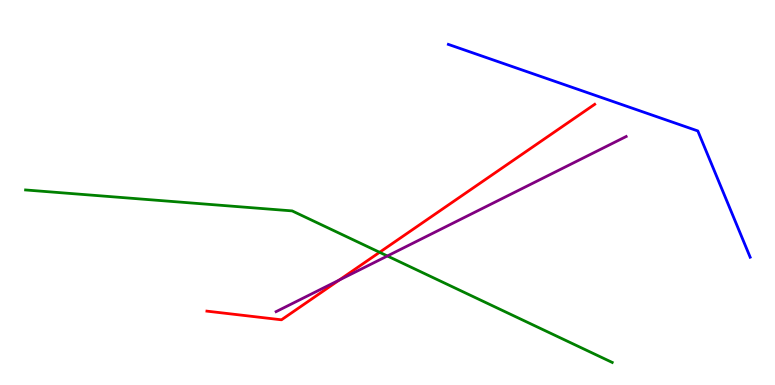[{'lines': ['blue', 'red'], 'intersections': []}, {'lines': ['green', 'red'], 'intersections': [{'x': 4.9, 'y': 3.45}]}, {'lines': ['purple', 'red'], 'intersections': [{'x': 4.38, 'y': 2.73}]}, {'lines': ['blue', 'green'], 'intersections': []}, {'lines': ['blue', 'purple'], 'intersections': []}, {'lines': ['green', 'purple'], 'intersections': [{'x': 5.0, 'y': 3.35}]}]